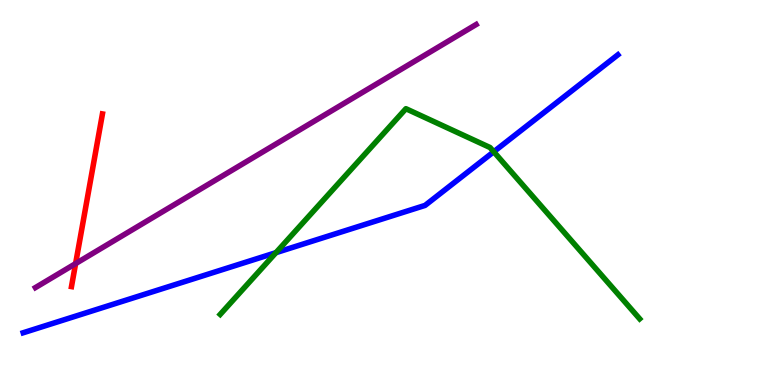[{'lines': ['blue', 'red'], 'intersections': []}, {'lines': ['green', 'red'], 'intersections': []}, {'lines': ['purple', 'red'], 'intersections': [{'x': 0.976, 'y': 3.15}]}, {'lines': ['blue', 'green'], 'intersections': [{'x': 3.56, 'y': 3.44}, {'x': 6.37, 'y': 6.06}]}, {'lines': ['blue', 'purple'], 'intersections': []}, {'lines': ['green', 'purple'], 'intersections': []}]